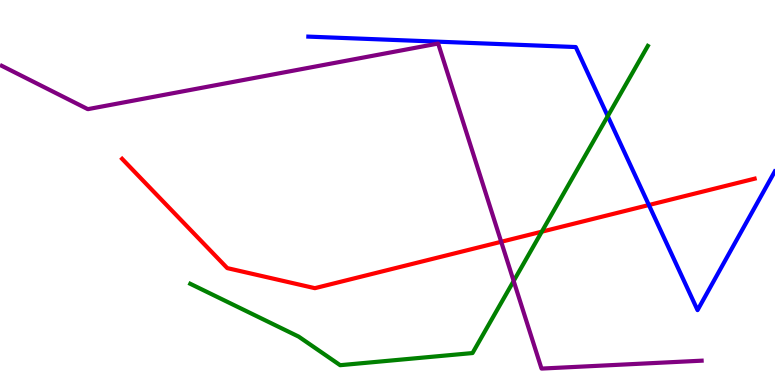[{'lines': ['blue', 'red'], 'intersections': [{'x': 8.37, 'y': 4.67}]}, {'lines': ['green', 'red'], 'intersections': [{'x': 6.99, 'y': 3.98}]}, {'lines': ['purple', 'red'], 'intersections': [{'x': 6.47, 'y': 3.72}]}, {'lines': ['blue', 'green'], 'intersections': [{'x': 7.84, 'y': 6.98}]}, {'lines': ['blue', 'purple'], 'intersections': []}, {'lines': ['green', 'purple'], 'intersections': [{'x': 6.63, 'y': 2.7}]}]